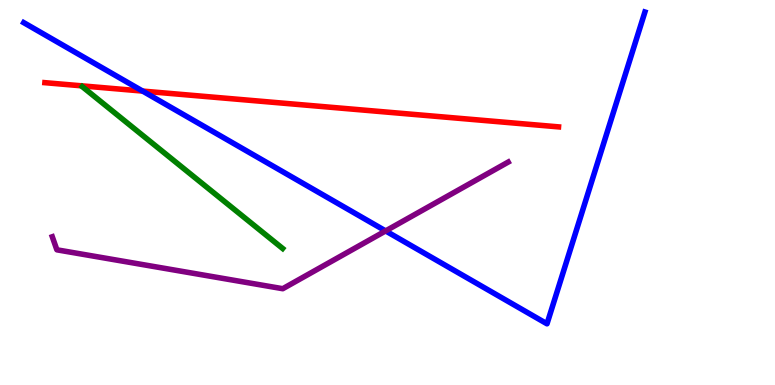[{'lines': ['blue', 'red'], 'intersections': [{'x': 1.84, 'y': 7.63}]}, {'lines': ['green', 'red'], 'intersections': []}, {'lines': ['purple', 'red'], 'intersections': []}, {'lines': ['blue', 'green'], 'intersections': []}, {'lines': ['blue', 'purple'], 'intersections': [{'x': 4.98, 'y': 4.0}]}, {'lines': ['green', 'purple'], 'intersections': []}]